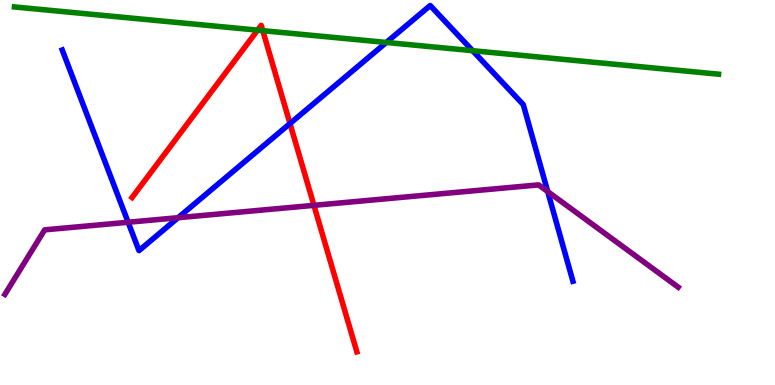[{'lines': ['blue', 'red'], 'intersections': [{'x': 3.74, 'y': 6.79}]}, {'lines': ['green', 'red'], 'intersections': [{'x': 3.32, 'y': 9.22}, {'x': 3.39, 'y': 9.2}]}, {'lines': ['purple', 'red'], 'intersections': [{'x': 4.05, 'y': 4.67}]}, {'lines': ['blue', 'green'], 'intersections': [{'x': 4.98, 'y': 8.9}, {'x': 6.1, 'y': 8.68}]}, {'lines': ['blue', 'purple'], 'intersections': [{'x': 1.65, 'y': 4.23}, {'x': 2.3, 'y': 4.35}, {'x': 7.07, 'y': 5.02}]}, {'lines': ['green', 'purple'], 'intersections': []}]